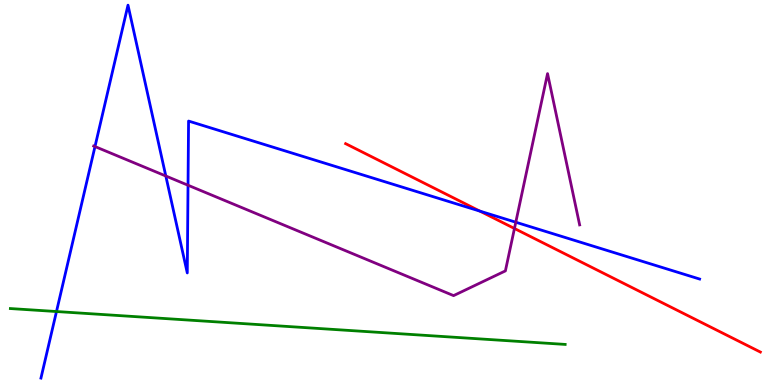[{'lines': ['blue', 'red'], 'intersections': [{'x': 6.19, 'y': 4.52}]}, {'lines': ['green', 'red'], 'intersections': []}, {'lines': ['purple', 'red'], 'intersections': [{'x': 6.64, 'y': 4.07}]}, {'lines': ['blue', 'green'], 'intersections': [{'x': 0.729, 'y': 1.91}]}, {'lines': ['blue', 'purple'], 'intersections': [{'x': 1.23, 'y': 6.19}, {'x': 2.14, 'y': 5.43}, {'x': 2.43, 'y': 5.19}, {'x': 6.66, 'y': 4.23}]}, {'lines': ['green', 'purple'], 'intersections': []}]